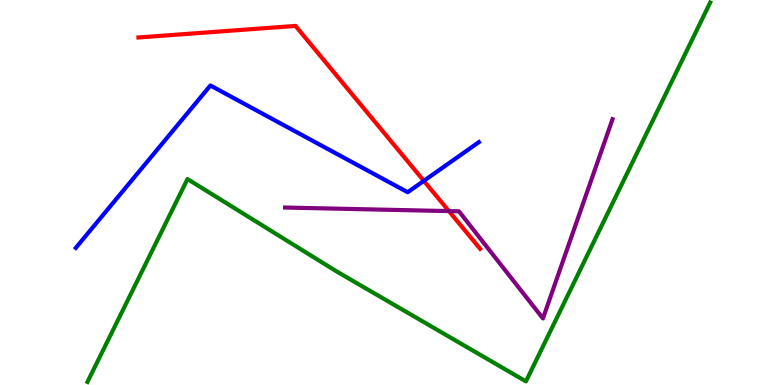[{'lines': ['blue', 'red'], 'intersections': [{'x': 5.47, 'y': 5.3}]}, {'lines': ['green', 'red'], 'intersections': []}, {'lines': ['purple', 'red'], 'intersections': [{'x': 5.79, 'y': 4.52}]}, {'lines': ['blue', 'green'], 'intersections': []}, {'lines': ['blue', 'purple'], 'intersections': []}, {'lines': ['green', 'purple'], 'intersections': []}]